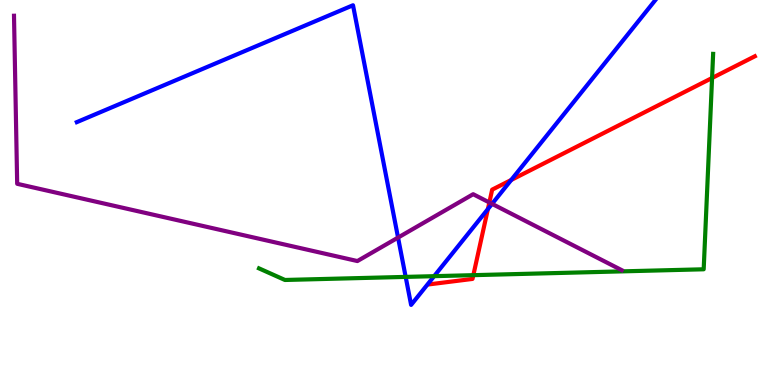[{'lines': ['blue', 'red'], 'intersections': [{'x': 6.3, 'y': 4.57}, {'x': 6.6, 'y': 5.33}]}, {'lines': ['green', 'red'], 'intersections': [{'x': 6.11, 'y': 2.85}, {'x': 9.19, 'y': 7.97}]}, {'lines': ['purple', 'red'], 'intersections': [{'x': 6.31, 'y': 4.74}]}, {'lines': ['blue', 'green'], 'intersections': [{'x': 5.23, 'y': 2.81}, {'x': 5.6, 'y': 2.83}]}, {'lines': ['blue', 'purple'], 'intersections': [{'x': 5.14, 'y': 3.83}, {'x': 6.35, 'y': 4.7}]}, {'lines': ['green', 'purple'], 'intersections': []}]